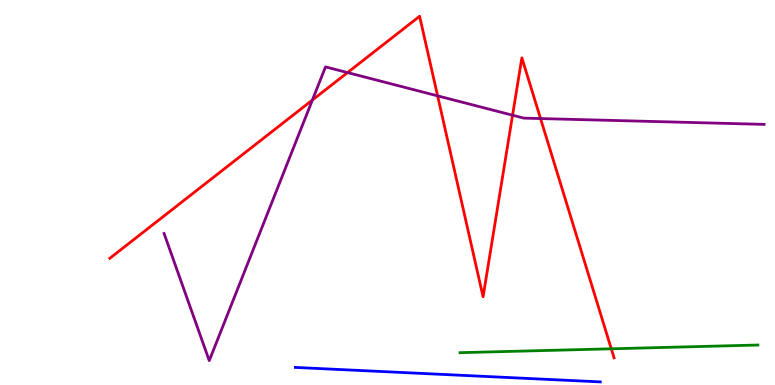[{'lines': ['blue', 'red'], 'intersections': []}, {'lines': ['green', 'red'], 'intersections': [{'x': 7.89, 'y': 0.94}]}, {'lines': ['purple', 'red'], 'intersections': [{'x': 4.03, 'y': 7.4}, {'x': 4.48, 'y': 8.11}, {'x': 5.65, 'y': 7.51}, {'x': 6.61, 'y': 7.01}, {'x': 6.97, 'y': 6.92}]}, {'lines': ['blue', 'green'], 'intersections': []}, {'lines': ['blue', 'purple'], 'intersections': []}, {'lines': ['green', 'purple'], 'intersections': []}]